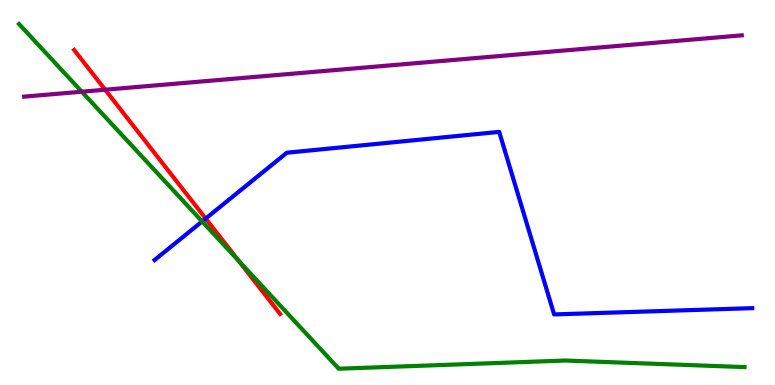[{'lines': ['blue', 'red'], 'intersections': [{'x': 2.65, 'y': 4.32}]}, {'lines': ['green', 'red'], 'intersections': [{'x': 3.08, 'y': 3.23}]}, {'lines': ['purple', 'red'], 'intersections': [{'x': 1.36, 'y': 7.67}]}, {'lines': ['blue', 'green'], 'intersections': [{'x': 2.61, 'y': 4.25}]}, {'lines': ['blue', 'purple'], 'intersections': []}, {'lines': ['green', 'purple'], 'intersections': [{'x': 1.06, 'y': 7.62}]}]